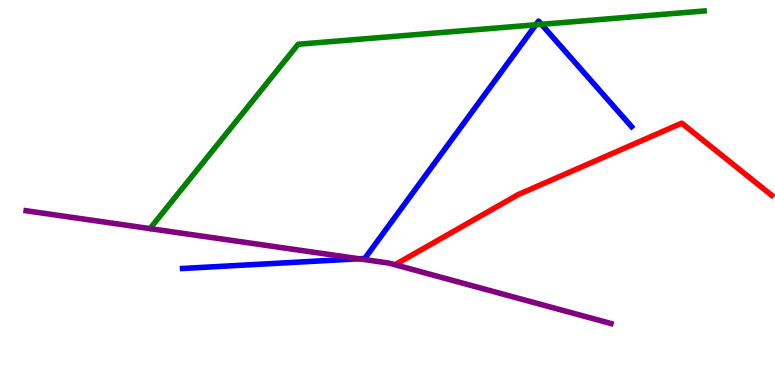[{'lines': ['blue', 'red'], 'intersections': []}, {'lines': ['green', 'red'], 'intersections': []}, {'lines': ['purple', 'red'], 'intersections': []}, {'lines': ['blue', 'green'], 'intersections': [{'x': 6.91, 'y': 9.36}, {'x': 6.99, 'y': 9.37}]}, {'lines': ['blue', 'purple'], 'intersections': [{'x': 4.63, 'y': 3.28}]}, {'lines': ['green', 'purple'], 'intersections': []}]